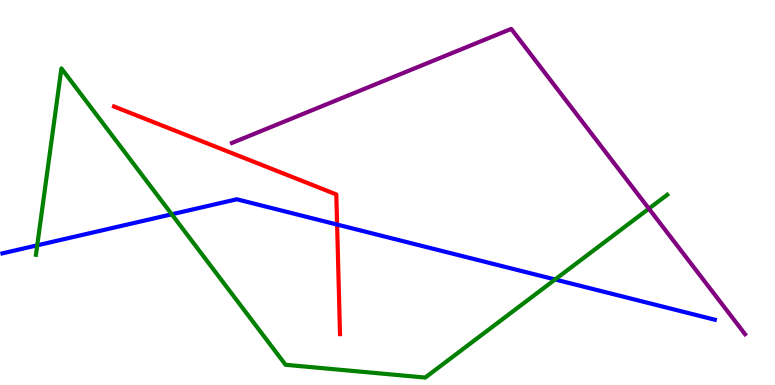[{'lines': ['blue', 'red'], 'intersections': [{'x': 4.35, 'y': 4.17}]}, {'lines': ['green', 'red'], 'intersections': []}, {'lines': ['purple', 'red'], 'intersections': []}, {'lines': ['blue', 'green'], 'intersections': [{'x': 0.48, 'y': 3.63}, {'x': 2.22, 'y': 4.43}, {'x': 7.16, 'y': 2.74}]}, {'lines': ['blue', 'purple'], 'intersections': []}, {'lines': ['green', 'purple'], 'intersections': [{'x': 8.37, 'y': 4.58}]}]